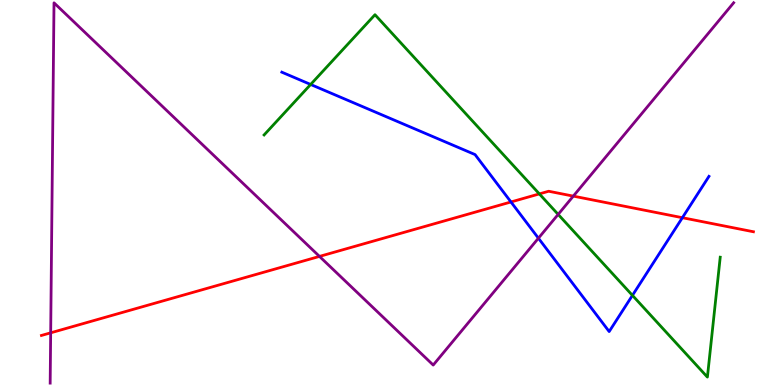[{'lines': ['blue', 'red'], 'intersections': [{'x': 6.59, 'y': 4.75}, {'x': 8.8, 'y': 4.35}]}, {'lines': ['green', 'red'], 'intersections': [{'x': 6.96, 'y': 4.96}]}, {'lines': ['purple', 'red'], 'intersections': [{'x': 0.654, 'y': 1.36}, {'x': 4.12, 'y': 3.34}, {'x': 7.4, 'y': 4.91}]}, {'lines': ['blue', 'green'], 'intersections': [{'x': 4.01, 'y': 7.81}, {'x': 8.16, 'y': 2.33}]}, {'lines': ['blue', 'purple'], 'intersections': [{'x': 6.95, 'y': 3.81}]}, {'lines': ['green', 'purple'], 'intersections': [{'x': 7.2, 'y': 4.43}]}]